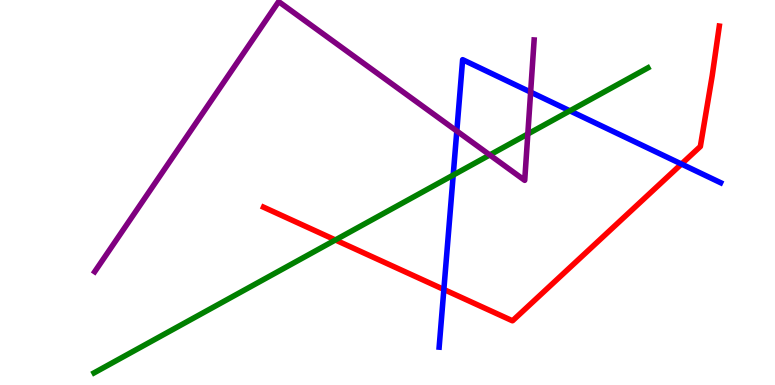[{'lines': ['blue', 'red'], 'intersections': [{'x': 5.73, 'y': 2.48}, {'x': 8.79, 'y': 5.74}]}, {'lines': ['green', 'red'], 'intersections': [{'x': 4.33, 'y': 3.77}]}, {'lines': ['purple', 'red'], 'intersections': []}, {'lines': ['blue', 'green'], 'intersections': [{'x': 5.85, 'y': 5.45}, {'x': 7.35, 'y': 7.12}]}, {'lines': ['blue', 'purple'], 'intersections': [{'x': 5.89, 'y': 6.6}, {'x': 6.85, 'y': 7.61}]}, {'lines': ['green', 'purple'], 'intersections': [{'x': 6.32, 'y': 5.98}, {'x': 6.81, 'y': 6.52}]}]